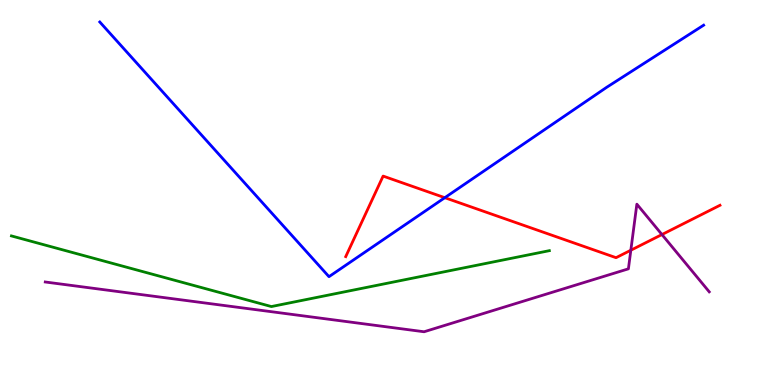[{'lines': ['blue', 'red'], 'intersections': [{'x': 5.74, 'y': 4.87}]}, {'lines': ['green', 'red'], 'intersections': []}, {'lines': ['purple', 'red'], 'intersections': [{'x': 8.14, 'y': 3.5}, {'x': 8.54, 'y': 3.91}]}, {'lines': ['blue', 'green'], 'intersections': []}, {'lines': ['blue', 'purple'], 'intersections': []}, {'lines': ['green', 'purple'], 'intersections': []}]